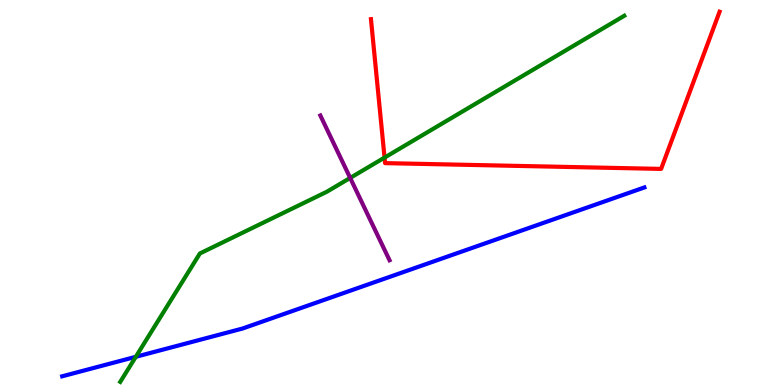[{'lines': ['blue', 'red'], 'intersections': []}, {'lines': ['green', 'red'], 'intersections': [{'x': 4.96, 'y': 5.91}]}, {'lines': ['purple', 'red'], 'intersections': []}, {'lines': ['blue', 'green'], 'intersections': [{'x': 1.75, 'y': 0.732}]}, {'lines': ['blue', 'purple'], 'intersections': []}, {'lines': ['green', 'purple'], 'intersections': [{'x': 4.52, 'y': 5.38}]}]